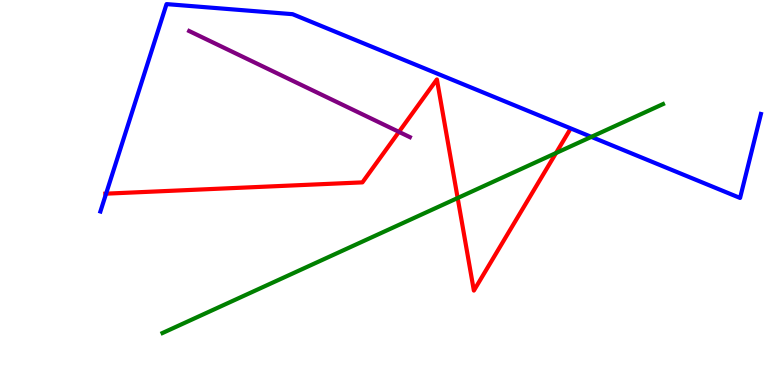[{'lines': ['blue', 'red'], 'intersections': [{'x': 1.37, 'y': 4.97}]}, {'lines': ['green', 'red'], 'intersections': [{'x': 5.91, 'y': 4.86}, {'x': 7.17, 'y': 6.03}]}, {'lines': ['purple', 'red'], 'intersections': [{'x': 5.15, 'y': 6.57}]}, {'lines': ['blue', 'green'], 'intersections': [{'x': 7.63, 'y': 6.44}]}, {'lines': ['blue', 'purple'], 'intersections': []}, {'lines': ['green', 'purple'], 'intersections': []}]